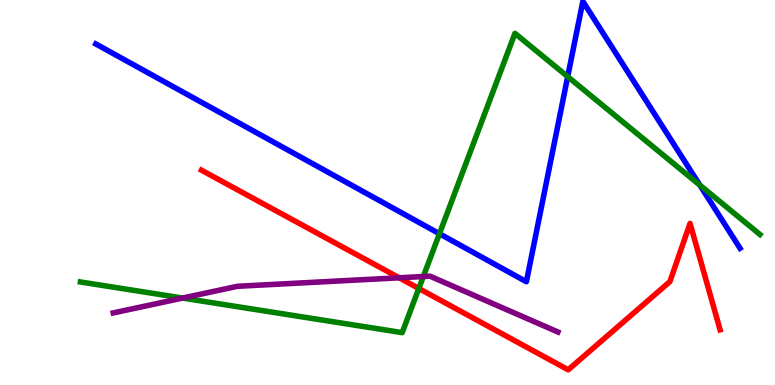[{'lines': ['blue', 'red'], 'intersections': []}, {'lines': ['green', 'red'], 'intersections': [{'x': 5.4, 'y': 2.51}]}, {'lines': ['purple', 'red'], 'intersections': [{'x': 5.15, 'y': 2.78}]}, {'lines': ['blue', 'green'], 'intersections': [{'x': 5.67, 'y': 3.93}, {'x': 7.33, 'y': 8.01}, {'x': 9.03, 'y': 5.19}]}, {'lines': ['blue', 'purple'], 'intersections': []}, {'lines': ['green', 'purple'], 'intersections': [{'x': 2.36, 'y': 2.26}, {'x': 5.46, 'y': 2.82}]}]